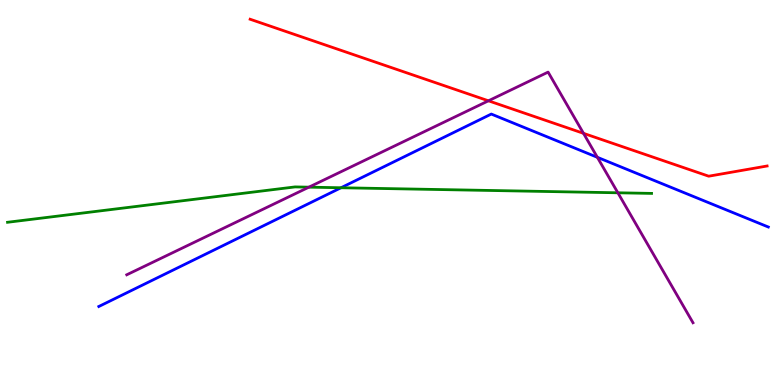[{'lines': ['blue', 'red'], 'intersections': []}, {'lines': ['green', 'red'], 'intersections': []}, {'lines': ['purple', 'red'], 'intersections': [{'x': 6.3, 'y': 7.38}, {'x': 7.53, 'y': 6.54}]}, {'lines': ['blue', 'green'], 'intersections': [{'x': 4.4, 'y': 5.12}]}, {'lines': ['blue', 'purple'], 'intersections': [{'x': 7.71, 'y': 5.91}]}, {'lines': ['green', 'purple'], 'intersections': [{'x': 3.99, 'y': 5.14}, {'x': 7.97, 'y': 4.99}]}]